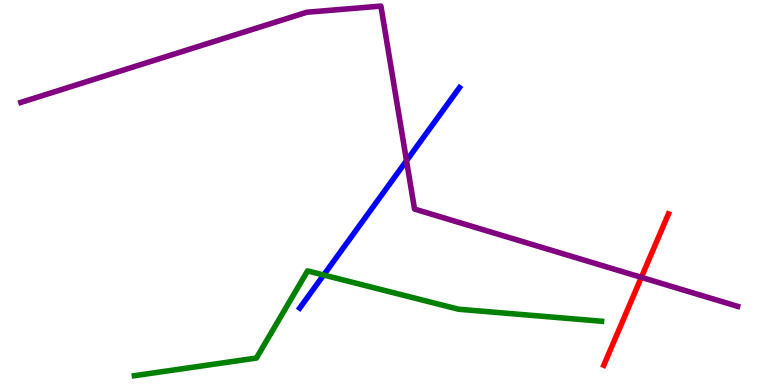[{'lines': ['blue', 'red'], 'intersections': []}, {'lines': ['green', 'red'], 'intersections': []}, {'lines': ['purple', 'red'], 'intersections': [{'x': 8.28, 'y': 2.8}]}, {'lines': ['blue', 'green'], 'intersections': [{'x': 4.18, 'y': 2.86}]}, {'lines': ['blue', 'purple'], 'intersections': [{'x': 5.25, 'y': 5.83}]}, {'lines': ['green', 'purple'], 'intersections': []}]